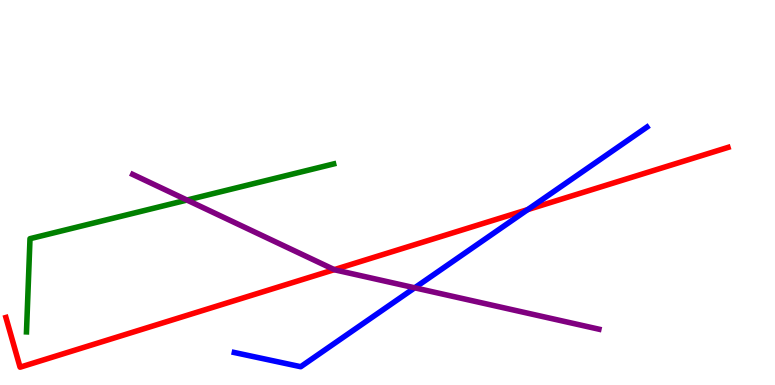[{'lines': ['blue', 'red'], 'intersections': [{'x': 6.81, 'y': 4.56}]}, {'lines': ['green', 'red'], 'intersections': []}, {'lines': ['purple', 'red'], 'intersections': [{'x': 4.31, 'y': 3.0}]}, {'lines': ['blue', 'green'], 'intersections': []}, {'lines': ['blue', 'purple'], 'intersections': [{'x': 5.35, 'y': 2.52}]}, {'lines': ['green', 'purple'], 'intersections': [{'x': 2.41, 'y': 4.8}]}]